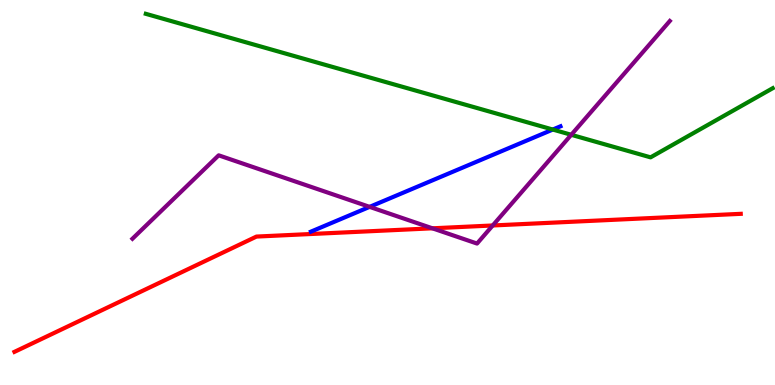[{'lines': ['blue', 'red'], 'intersections': []}, {'lines': ['green', 'red'], 'intersections': []}, {'lines': ['purple', 'red'], 'intersections': [{'x': 5.58, 'y': 4.07}, {'x': 6.36, 'y': 4.14}]}, {'lines': ['blue', 'green'], 'intersections': [{'x': 7.13, 'y': 6.64}]}, {'lines': ['blue', 'purple'], 'intersections': [{'x': 4.77, 'y': 4.63}]}, {'lines': ['green', 'purple'], 'intersections': [{'x': 7.37, 'y': 6.5}]}]